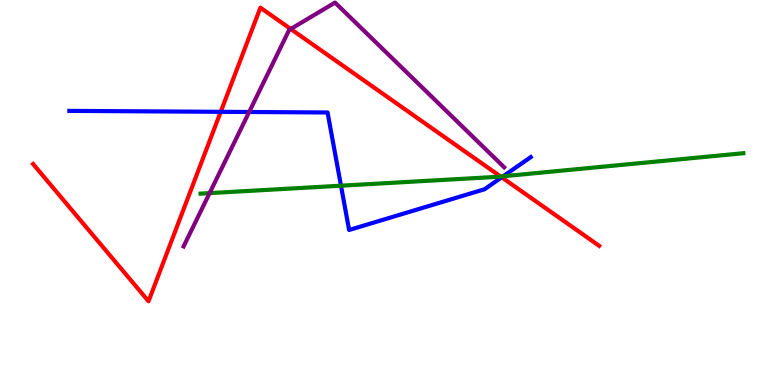[{'lines': ['blue', 'red'], 'intersections': [{'x': 2.85, 'y': 7.1}, {'x': 6.47, 'y': 5.39}]}, {'lines': ['green', 'red'], 'intersections': [{'x': 6.46, 'y': 5.42}]}, {'lines': ['purple', 'red'], 'intersections': [{'x': 3.75, 'y': 9.25}]}, {'lines': ['blue', 'green'], 'intersections': [{'x': 4.4, 'y': 5.18}, {'x': 6.49, 'y': 5.42}]}, {'lines': ['blue', 'purple'], 'intersections': [{'x': 3.21, 'y': 7.09}]}, {'lines': ['green', 'purple'], 'intersections': [{'x': 2.7, 'y': 4.98}]}]